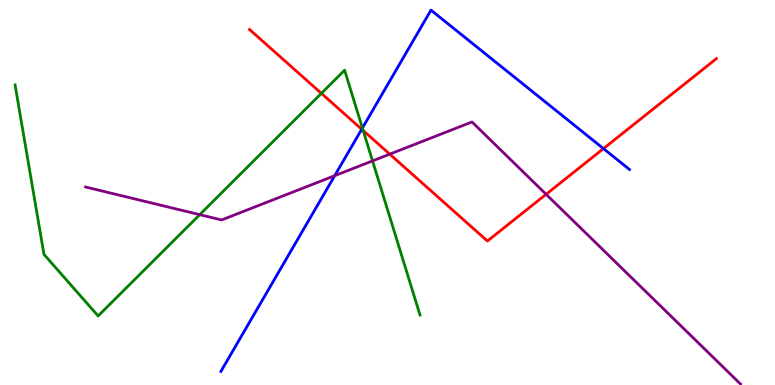[{'lines': ['blue', 'red'], 'intersections': [{'x': 4.67, 'y': 6.64}, {'x': 7.79, 'y': 6.14}]}, {'lines': ['green', 'red'], 'intersections': [{'x': 4.15, 'y': 7.57}, {'x': 4.69, 'y': 6.61}]}, {'lines': ['purple', 'red'], 'intersections': [{'x': 5.03, 'y': 6.0}, {'x': 7.05, 'y': 4.95}]}, {'lines': ['blue', 'green'], 'intersections': [{'x': 4.68, 'y': 6.67}]}, {'lines': ['blue', 'purple'], 'intersections': [{'x': 4.32, 'y': 5.44}]}, {'lines': ['green', 'purple'], 'intersections': [{'x': 2.58, 'y': 4.42}, {'x': 4.81, 'y': 5.82}]}]